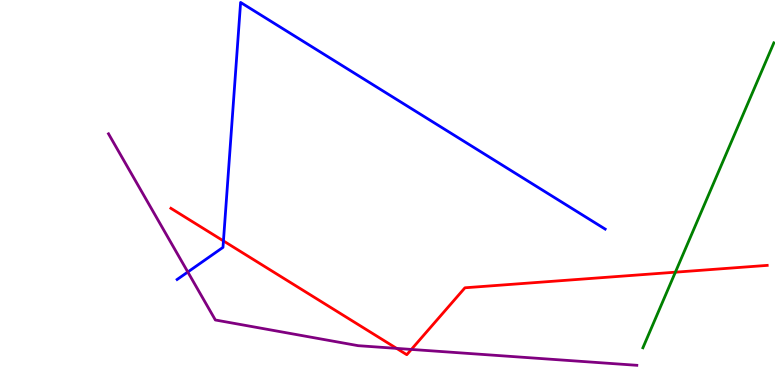[{'lines': ['blue', 'red'], 'intersections': [{'x': 2.88, 'y': 3.74}]}, {'lines': ['green', 'red'], 'intersections': [{'x': 8.71, 'y': 2.93}]}, {'lines': ['purple', 'red'], 'intersections': [{'x': 5.12, 'y': 0.951}, {'x': 5.31, 'y': 0.924}]}, {'lines': ['blue', 'green'], 'intersections': []}, {'lines': ['blue', 'purple'], 'intersections': [{'x': 2.42, 'y': 2.93}]}, {'lines': ['green', 'purple'], 'intersections': []}]